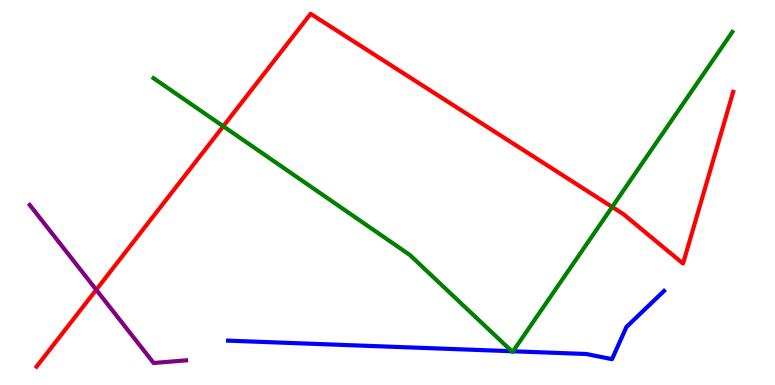[{'lines': ['blue', 'red'], 'intersections': []}, {'lines': ['green', 'red'], 'intersections': [{'x': 2.88, 'y': 6.72}, {'x': 7.9, 'y': 4.62}]}, {'lines': ['purple', 'red'], 'intersections': [{'x': 1.24, 'y': 2.47}]}, {'lines': ['blue', 'green'], 'intersections': [{'x': 6.6, 'y': 0.877}, {'x': 6.62, 'y': 0.876}]}, {'lines': ['blue', 'purple'], 'intersections': []}, {'lines': ['green', 'purple'], 'intersections': []}]